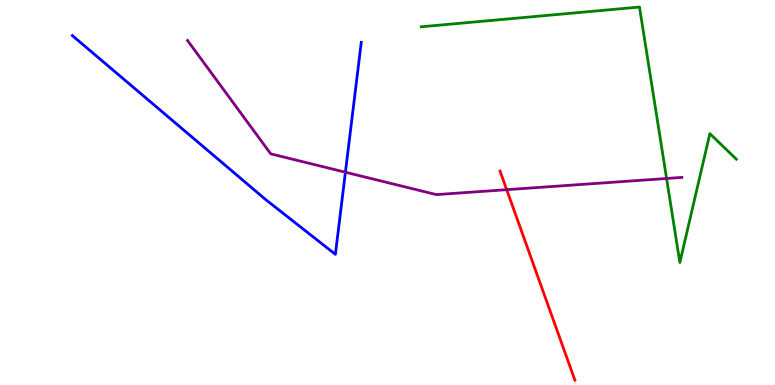[{'lines': ['blue', 'red'], 'intersections': []}, {'lines': ['green', 'red'], 'intersections': []}, {'lines': ['purple', 'red'], 'intersections': [{'x': 6.54, 'y': 5.07}]}, {'lines': ['blue', 'green'], 'intersections': []}, {'lines': ['blue', 'purple'], 'intersections': [{'x': 4.46, 'y': 5.53}]}, {'lines': ['green', 'purple'], 'intersections': [{'x': 8.6, 'y': 5.36}]}]